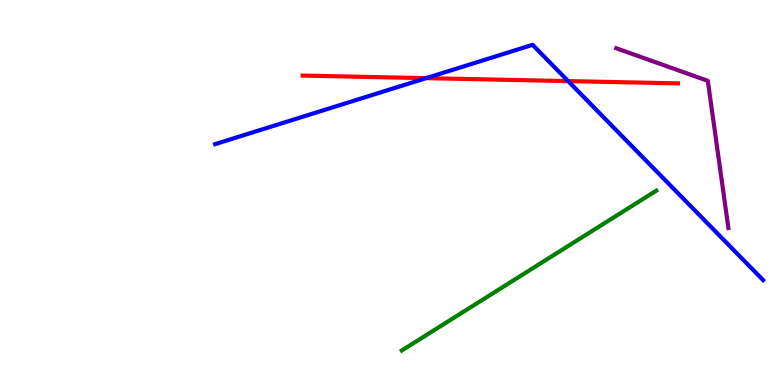[{'lines': ['blue', 'red'], 'intersections': [{'x': 5.5, 'y': 7.97}, {'x': 7.33, 'y': 7.89}]}, {'lines': ['green', 'red'], 'intersections': []}, {'lines': ['purple', 'red'], 'intersections': []}, {'lines': ['blue', 'green'], 'intersections': []}, {'lines': ['blue', 'purple'], 'intersections': []}, {'lines': ['green', 'purple'], 'intersections': []}]